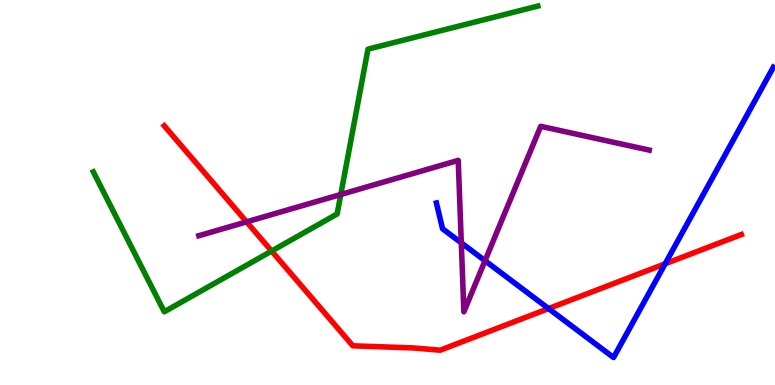[{'lines': ['blue', 'red'], 'intersections': [{'x': 7.08, 'y': 1.99}, {'x': 8.58, 'y': 3.15}]}, {'lines': ['green', 'red'], 'intersections': [{'x': 3.5, 'y': 3.48}]}, {'lines': ['purple', 'red'], 'intersections': [{'x': 3.18, 'y': 4.24}]}, {'lines': ['blue', 'green'], 'intersections': []}, {'lines': ['blue', 'purple'], 'intersections': [{'x': 5.95, 'y': 3.69}, {'x': 6.26, 'y': 3.23}]}, {'lines': ['green', 'purple'], 'intersections': [{'x': 4.4, 'y': 4.95}]}]